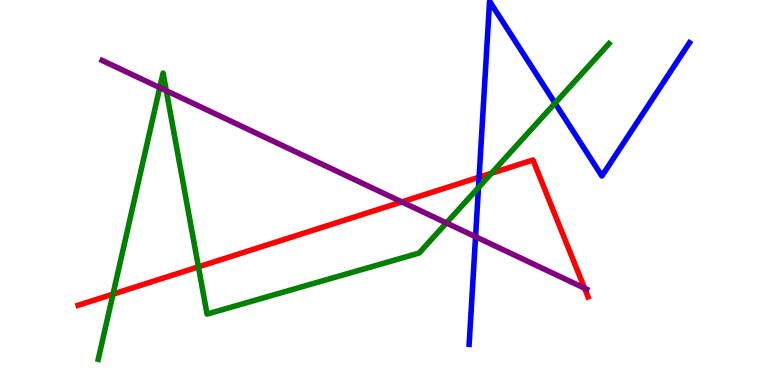[{'lines': ['blue', 'red'], 'intersections': [{'x': 6.18, 'y': 5.4}]}, {'lines': ['green', 'red'], 'intersections': [{'x': 1.46, 'y': 2.36}, {'x': 2.56, 'y': 3.07}, {'x': 6.34, 'y': 5.5}]}, {'lines': ['purple', 'red'], 'intersections': [{'x': 5.18, 'y': 4.76}, {'x': 7.54, 'y': 2.51}]}, {'lines': ['blue', 'green'], 'intersections': [{'x': 6.17, 'y': 5.13}, {'x': 7.16, 'y': 7.32}]}, {'lines': ['blue', 'purple'], 'intersections': [{'x': 6.14, 'y': 3.85}]}, {'lines': ['green', 'purple'], 'intersections': [{'x': 2.06, 'y': 7.72}, {'x': 2.15, 'y': 7.64}, {'x': 5.76, 'y': 4.21}]}]